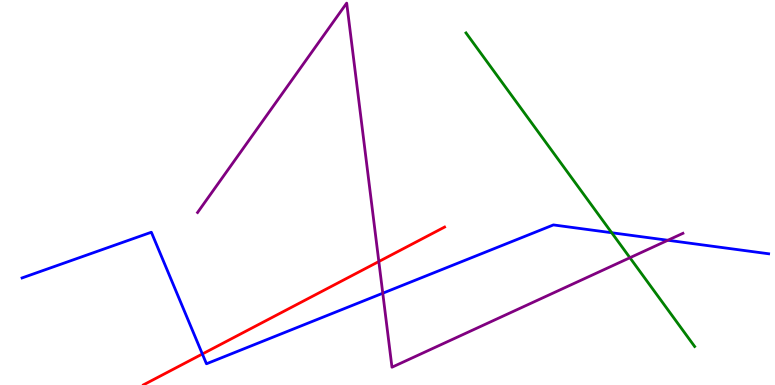[{'lines': ['blue', 'red'], 'intersections': [{'x': 2.61, 'y': 0.805}]}, {'lines': ['green', 'red'], 'intersections': []}, {'lines': ['purple', 'red'], 'intersections': [{'x': 4.89, 'y': 3.21}]}, {'lines': ['blue', 'green'], 'intersections': [{'x': 7.89, 'y': 3.95}]}, {'lines': ['blue', 'purple'], 'intersections': [{'x': 4.94, 'y': 2.38}, {'x': 8.62, 'y': 3.76}]}, {'lines': ['green', 'purple'], 'intersections': [{'x': 8.13, 'y': 3.31}]}]